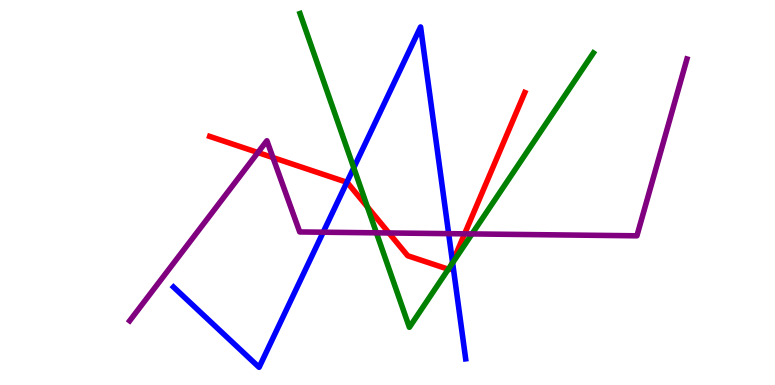[{'lines': ['blue', 'red'], 'intersections': [{'x': 4.48, 'y': 5.27}, {'x': 5.84, 'y': 3.19}]}, {'lines': ['green', 'red'], 'intersections': [{'x': 4.74, 'y': 4.63}, {'x': 5.78, 'y': 3.01}, {'x': 5.83, 'y': 3.14}]}, {'lines': ['purple', 'red'], 'intersections': [{'x': 3.33, 'y': 6.04}, {'x': 3.52, 'y': 5.91}, {'x': 5.02, 'y': 3.95}, {'x': 6.0, 'y': 3.93}]}, {'lines': ['blue', 'green'], 'intersections': [{'x': 4.56, 'y': 5.64}, {'x': 5.84, 'y': 3.17}]}, {'lines': ['blue', 'purple'], 'intersections': [{'x': 4.17, 'y': 3.97}, {'x': 5.79, 'y': 3.93}]}, {'lines': ['green', 'purple'], 'intersections': [{'x': 4.86, 'y': 3.95}, {'x': 6.09, 'y': 3.92}]}]